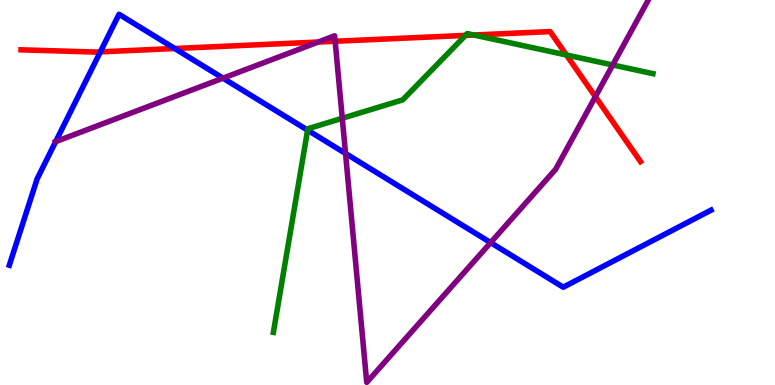[{'lines': ['blue', 'red'], 'intersections': [{'x': 1.29, 'y': 8.65}, {'x': 2.25, 'y': 8.74}]}, {'lines': ['green', 'red'], 'intersections': [{'x': 6.01, 'y': 9.08}, {'x': 6.11, 'y': 9.09}, {'x': 7.31, 'y': 8.57}]}, {'lines': ['purple', 'red'], 'intersections': [{'x': 4.11, 'y': 8.91}, {'x': 4.32, 'y': 8.93}, {'x': 7.68, 'y': 7.49}]}, {'lines': ['blue', 'green'], 'intersections': [{'x': 3.97, 'y': 6.62}]}, {'lines': ['blue', 'purple'], 'intersections': [{'x': 0.718, 'y': 6.32}, {'x': 2.88, 'y': 7.97}, {'x': 4.46, 'y': 6.01}, {'x': 6.33, 'y': 3.7}]}, {'lines': ['green', 'purple'], 'intersections': [{'x': 4.42, 'y': 6.93}, {'x': 7.91, 'y': 8.31}]}]